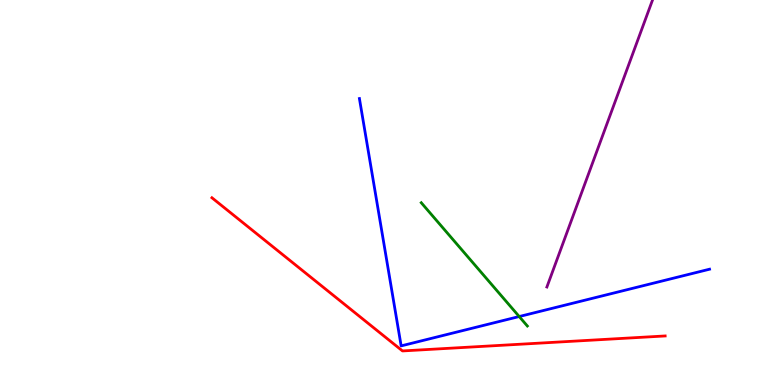[{'lines': ['blue', 'red'], 'intersections': []}, {'lines': ['green', 'red'], 'intersections': []}, {'lines': ['purple', 'red'], 'intersections': []}, {'lines': ['blue', 'green'], 'intersections': [{'x': 6.7, 'y': 1.78}]}, {'lines': ['blue', 'purple'], 'intersections': []}, {'lines': ['green', 'purple'], 'intersections': []}]